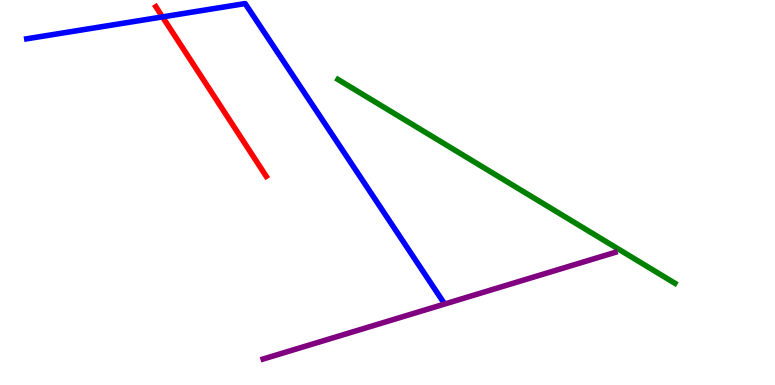[{'lines': ['blue', 'red'], 'intersections': [{'x': 2.1, 'y': 9.56}]}, {'lines': ['green', 'red'], 'intersections': []}, {'lines': ['purple', 'red'], 'intersections': []}, {'lines': ['blue', 'green'], 'intersections': []}, {'lines': ['blue', 'purple'], 'intersections': []}, {'lines': ['green', 'purple'], 'intersections': []}]